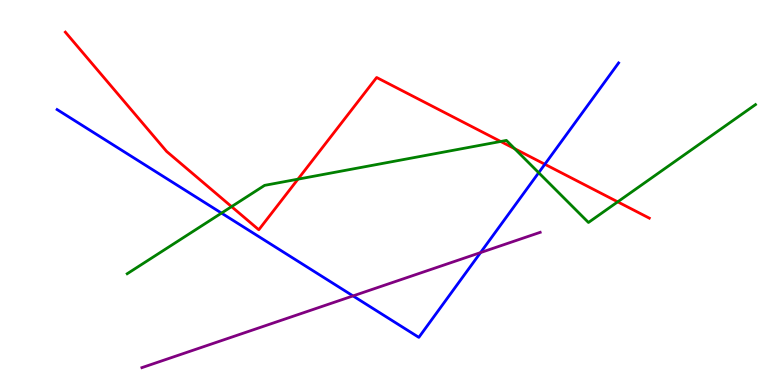[{'lines': ['blue', 'red'], 'intersections': [{'x': 7.03, 'y': 5.73}]}, {'lines': ['green', 'red'], 'intersections': [{'x': 2.99, 'y': 4.63}, {'x': 3.84, 'y': 5.35}, {'x': 6.46, 'y': 6.33}, {'x': 6.64, 'y': 6.14}, {'x': 7.97, 'y': 4.76}]}, {'lines': ['purple', 'red'], 'intersections': []}, {'lines': ['blue', 'green'], 'intersections': [{'x': 2.86, 'y': 4.47}, {'x': 6.95, 'y': 5.51}]}, {'lines': ['blue', 'purple'], 'intersections': [{'x': 4.56, 'y': 2.31}, {'x': 6.2, 'y': 3.44}]}, {'lines': ['green', 'purple'], 'intersections': []}]